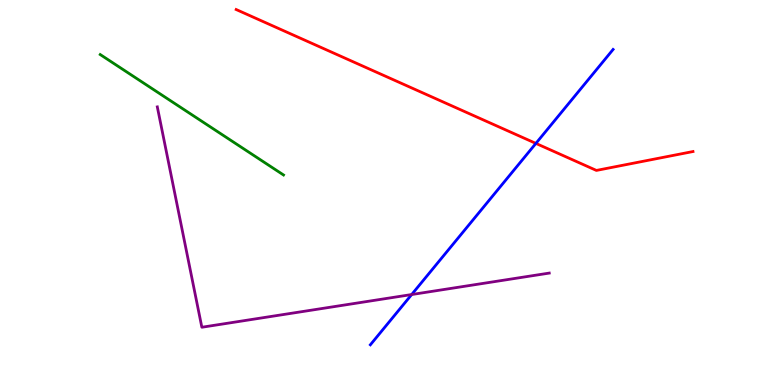[{'lines': ['blue', 'red'], 'intersections': [{'x': 6.91, 'y': 6.28}]}, {'lines': ['green', 'red'], 'intersections': []}, {'lines': ['purple', 'red'], 'intersections': []}, {'lines': ['blue', 'green'], 'intersections': []}, {'lines': ['blue', 'purple'], 'intersections': [{'x': 5.31, 'y': 2.35}]}, {'lines': ['green', 'purple'], 'intersections': []}]